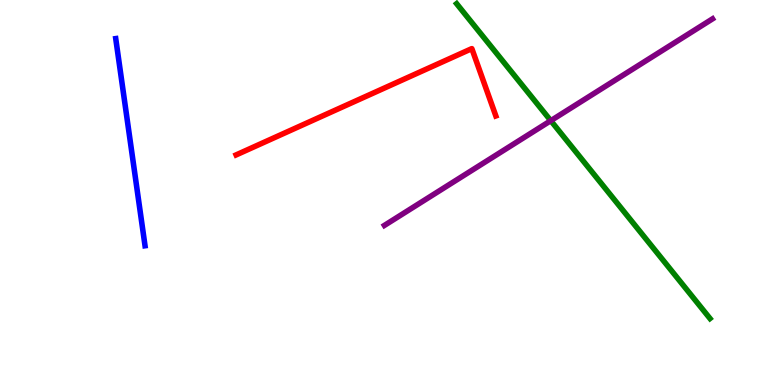[{'lines': ['blue', 'red'], 'intersections': []}, {'lines': ['green', 'red'], 'intersections': []}, {'lines': ['purple', 'red'], 'intersections': []}, {'lines': ['blue', 'green'], 'intersections': []}, {'lines': ['blue', 'purple'], 'intersections': []}, {'lines': ['green', 'purple'], 'intersections': [{'x': 7.11, 'y': 6.87}]}]